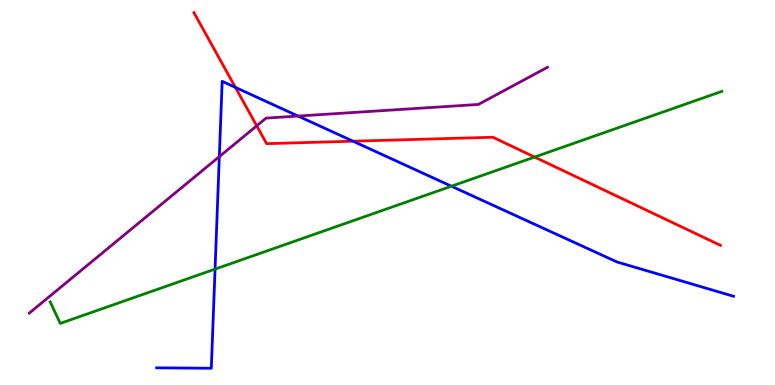[{'lines': ['blue', 'red'], 'intersections': [{'x': 3.04, 'y': 7.73}, {'x': 4.56, 'y': 6.33}]}, {'lines': ['green', 'red'], 'intersections': [{'x': 6.9, 'y': 5.92}]}, {'lines': ['purple', 'red'], 'intersections': [{'x': 3.31, 'y': 6.73}]}, {'lines': ['blue', 'green'], 'intersections': [{'x': 2.77, 'y': 3.01}, {'x': 5.82, 'y': 5.16}]}, {'lines': ['blue', 'purple'], 'intersections': [{'x': 2.83, 'y': 5.93}, {'x': 3.85, 'y': 6.99}]}, {'lines': ['green', 'purple'], 'intersections': []}]